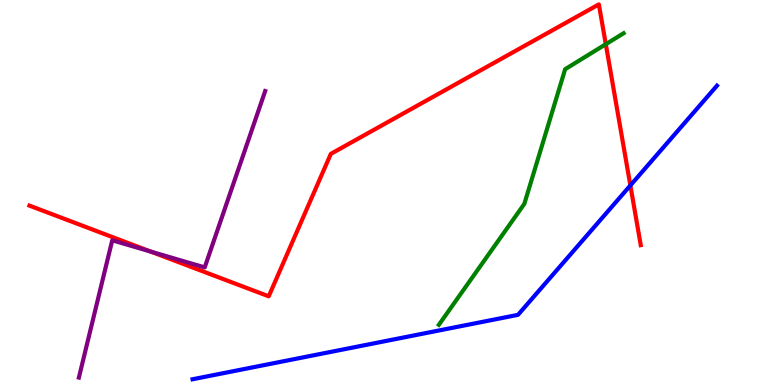[{'lines': ['blue', 'red'], 'intersections': [{'x': 8.13, 'y': 5.18}]}, {'lines': ['green', 'red'], 'intersections': [{'x': 7.82, 'y': 8.85}]}, {'lines': ['purple', 'red'], 'intersections': [{'x': 1.94, 'y': 3.47}]}, {'lines': ['blue', 'green'], 'intersections': []}, {'lines': ['blue', 'purple'], 'intersections': []}, {'lines': ['green', 'purple'], 'intersections': []}]